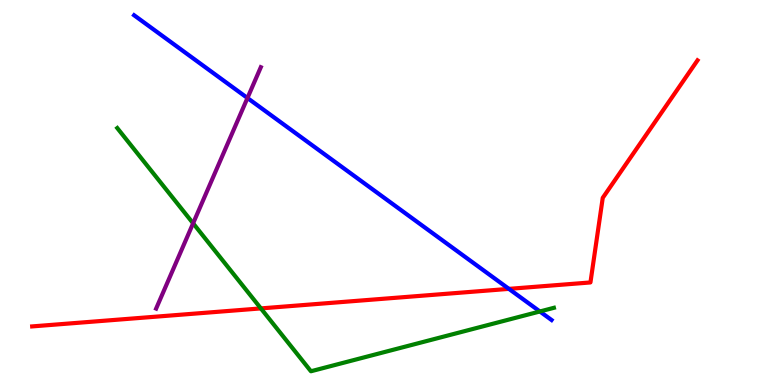[{'lines': ['blue', 'red'], 'intersections': [{'x': 6.57, 'y': 2.5}]}, {'lines': ['green', 'red'], 'intersections': [{'x': 3.37, 'y': 1.99}]}, {'lines': ['purple', 'red'], 'intersections': []}, {'lines': ['blue', 'green'], 'intersections': [{'x': 6.97, 'y': 1.91}]}, {'lines': ['blue', 'purple'], 'intersections': [{'x': 3.19, 'y': 7.45}]}, {'lines': ['green', 'purple'], 'intersections': [{'x': 2.49, 'y': 4.2}]}]